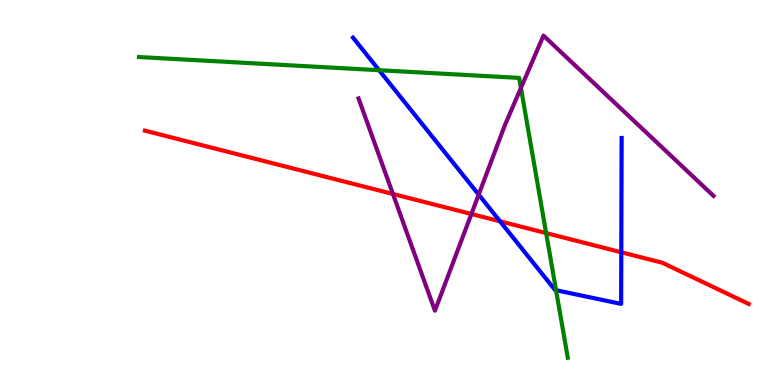[{'lines': ['blue', 'red'], 'intersections': [{'x': 6.45, 'y': 4.25}, {'x': 8.02, 'y': 3.45}]}, {'lines': ['green', 'red'], 'intersections': [{'x': 7.05, 'y': 3.95}]}, {'lines': ['purple', 'red'], 'intersections': [{'x': 5.07, 'y': 4.96}, {'x': 6.08, 'y': 4.44}]}, {'lines': ['blue', 'green'], 'intersections': [{'x': 4.89, 'y': 8.18}, {'x': 7.17, 'y': 2.46}]}, {'lines': ['blue', 'purple'], 'intersections': [{'x': 6.18, 'y': 4.94}]}, {'lines': ['green', 'purple'], 'intersections': [{'x': 6.72, 'y': 7.72}]}]